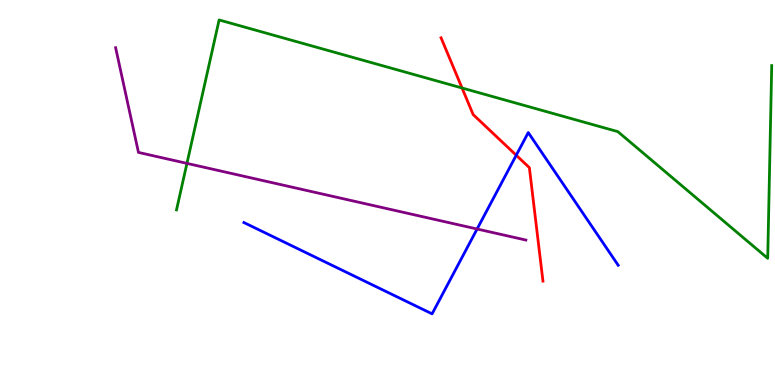[{'lines': ['blue', 'red'], 'intersections': [{'x': 6.66, 'y': 5.97}]}, {'lines': ['green', 'red'], 'intersections': [{'x': 5.96, 'y': 7.71}]}, {'lines': ['purple', 'red'], 'intersections': []}, {'lines': ['blue', 'green'], 'intersections': []}, {'lines': ['blue', 'purple'], 'intersections': [{'x': 6.16, 'y': 4.05}]}, {'lines': ['green', 'purple'], 'intersections': [{'x': 2.41, 'y': 5.76}]}]